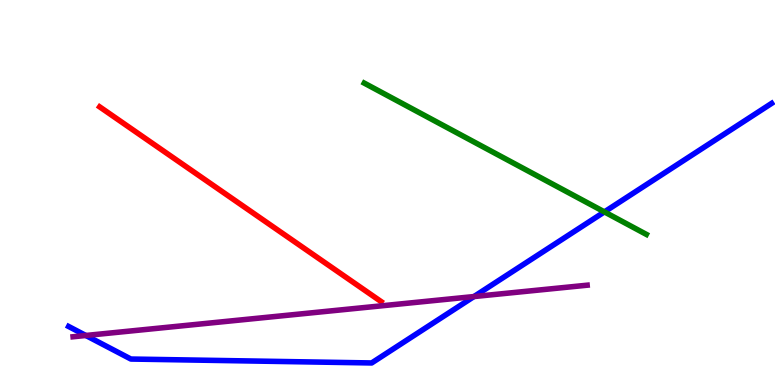[{'lines': ['blue', 'red'], 'intersections': []}, {'lines': ['green', 'red'], 'intersections': []}, {'lines': ['purple', 'red'], 'intersections': []}, {'lines': ['blue', 'green'], 'intersections': [{'x': 7.8, 'y': 4.5}]}, {'lines': ['blue', 'purple'], 'intersections': [{'x': 1.11, 'y': 1.29}, {'x': 6.12, 'y': 2.3}]}, {'lines': ['green', 'purple'], 'intersections': []}]